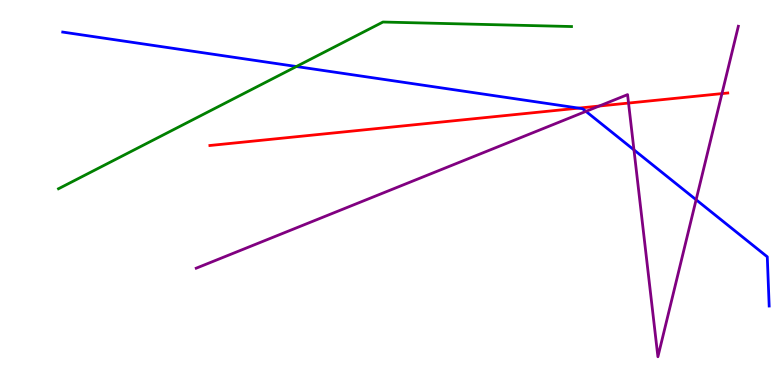[{'lines': ['blue', 'red'], 'intersections': [{'x': 7.47, 'y': 7.19}]}, {'lines': ['green', 'red'], 'intersections': []}, {'lines': ['purple', 'red'], 'intersections': [{'x': 7.73, 'y': 7.25}, {'x': 8.11, 'y': 7.32}, {'x': 9.32, 'y': 7.57}]}, {'lines': ['blue', 'green'], 'intersections': [{'x': 3.82, 'y': 8.27}]}, {'lines': ['blue', 'purple'], 'intersections': [{'x': 7.56, 'y': 7.11}, {'x': 8.18, 'y': 6.11}, {'x': 8.98, 'y': 4.81}]}, {'lines': ['green', 'purple'], 'intersections': []}]